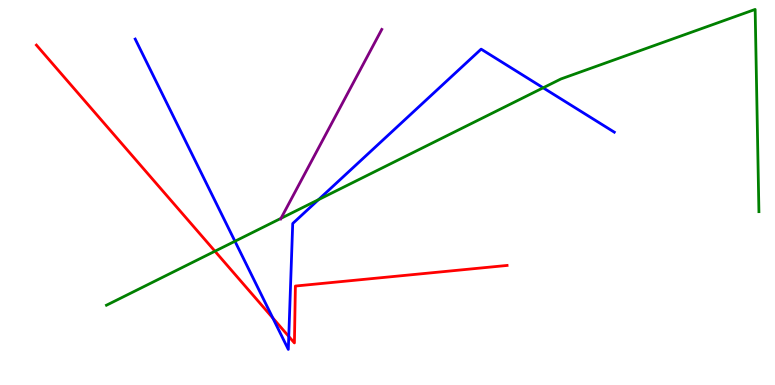[{'lines': ['blue', 'red'], 'intersections': [{'x': 3.52, 'y': 1.74}, {'x': 3.73, 'y': 1.26}]}, {'lines': ['green', 'red'], 'intersections': [{'x': 2.77, 'y': 3.47}]}, {'lines': ['purple', 'red'], 'intersections': []}, {'lines': ['blue', 'green'], 'intersections': [{'x': 3.03, 'y': 3.73}, {'x': 4.11, 'y': 4.81}, {'x': 7.01, 'y': 7.72}]}, {'lines': ['blue', 'purple'], 'intersections': []}, {'lines': ['green', 'purple'], 'intersections': [{'x': 3.63, 'y': 4.33}]}]